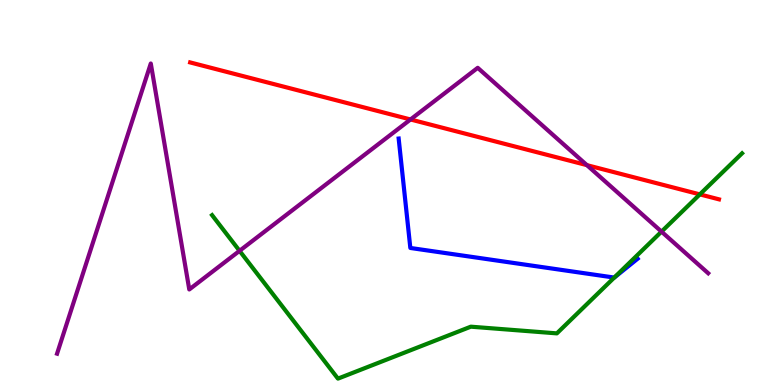[{'lines': ['blue', 'red'], 'intersections': []}, {'lines': ['green', 'red'], 'intersections': [{'x': 9.03, 'y': 4.95}]}, {'lines': ['purple', 'red'], 'intersections': [{'x': 5.3, 'y': 6.9}, {'x': 7.57, 'y': 5.71}]}, {'lines': ['blue', 'green'], 'intersections': [{'x': 7.93, 'y': 2.79}]}, {'lines': ['blue', 'purple'], 'intersections': []}, {'lines': ['green', 'purple'], 'intersections': [{'x': 3.09, 'y': 3.48}, {'x': 8.54, 'y': 3.98}]}]